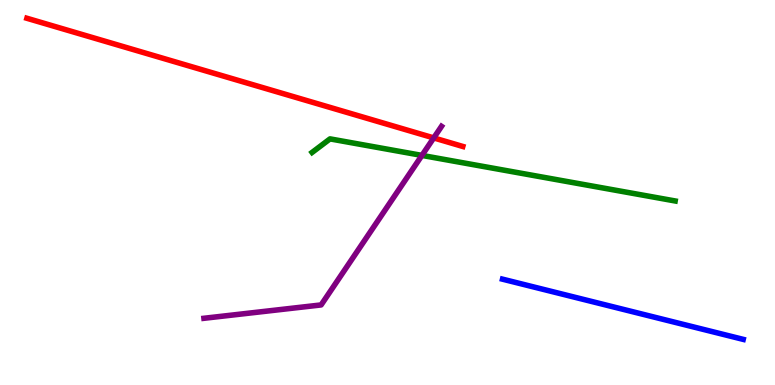[{'lines': ['blue', 'red'], 'intersections': []}, {'lines': ['green', 'red'], 'intersections': []}, {'lines': ['purple', 'red'], 'intersections': [{'x': 5.6, 'y': 6.42}]}, {'lines': ['blue', 'green'], 'intersections': []}, {'lines': ['blue', 'purple'], 'intersections': []}, {'lines': ['green', 'purple'], 'intersections': [{'x': 5.44, 'y': 5.96}]}]